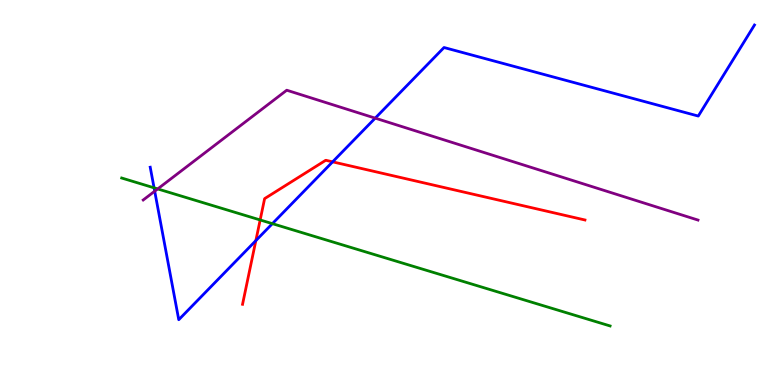[{'lines': ['blue', 'red'], 'intersections': [{'x': 3.3, 'y': 3.75}, {'x': 4.29, 'y': 5.8}]}, {'lines': ['green', 'red'], 'intersections': [{'x': 3.36, 'y': 4.29}]}, {'lines': ['purple', 'red'], 'intersections': []}, {'lines': ['blue', 'green'], 'intersections': [{'x': 1.99, 'y': 5.12}, {'x': 3.51, 'y': 4.19}]}, {'lines': ['blue', 'purple'], 'intersections': [{'x': 2.0, 'y': 5.03}, {'x': 4.84, 'y': 6.93}]}, {'lines': ['green', 'purple'], 'intersections': [{'x': 2.03, 'y': 5.09}]}]